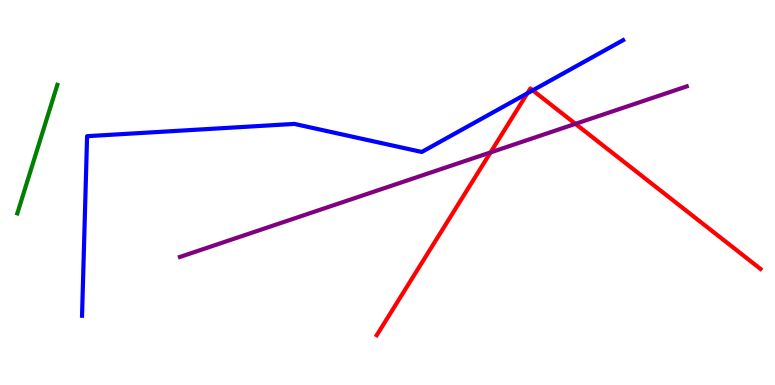[{'lines': ['blue', 'red'], 'intersections': [{'x': 6.8, 'y': 7.58}, {'x': 6.87, 'y': 7.65}]}, {'lines': ['green', 'red'], 'intersections': []}, {'lines': ['purple', 'red'], 'intersections': [{'x': 6.33, 'y': 6.04}, {'x': 7.43, 'y': 6.78}]}, {'lines': ['blue', 'green'], 'intersections': []}, {'lines': ['blue', 'purple'], 'intersections': []}, {'lines': ['green', 'purple'], 'intersections': []}]